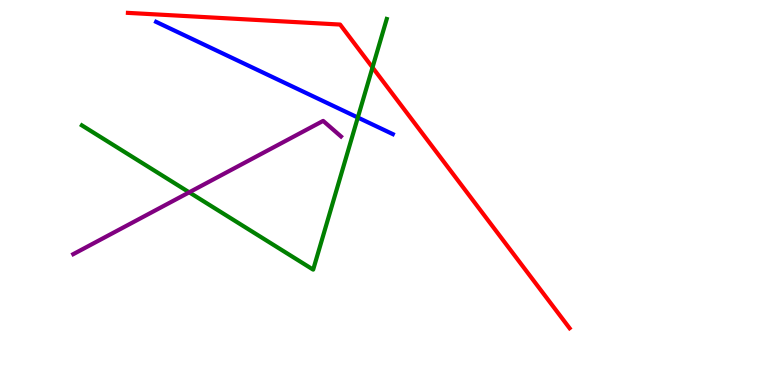[{'lines': ['blue', 'red'], 'intersections': []}, {'lines': ['green', 'red'], 'intersections': [{'x': 4.81, 'y': 8.25}]}, {'lines': ['purple', 'red'], 'intersections': []}, {'lines': ['blue', 'green'], 'intersections': [{'x': 4.62, 'y': 6.95}]}, {'lines': ['blue', 'purple'], 'intersections': []}, {'lines': ['green', 'purple'], 'intersections': [{'x': 2.44, 'y': 5.0}]}]